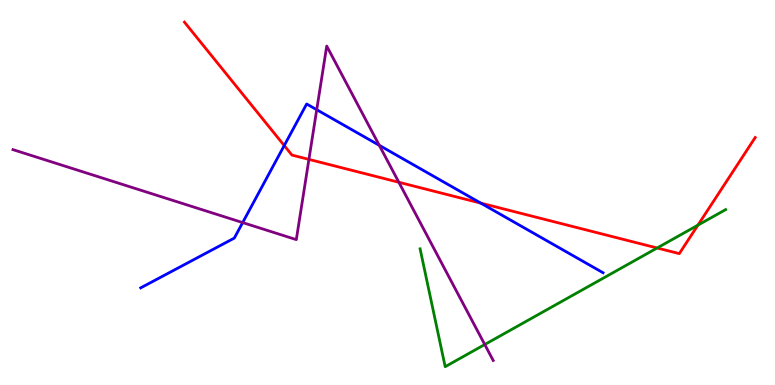[{'lines': ['blue', 'red'], 'intersections': [{'x': 3.67, 'y': 6.22}, {'x': 6.2, 'y': 4.72}]}, {'lines': ['green', 'red'], 'intersections': [{'x': 8.48, 'y': 3.56}, {'x': 9.01, 'y': 4.15}]}, {'lines': ['purple', 'red'], 'intersections': [{'x': 3.99, 'y': 5.86}, {'x': 5.15, 'y': 5.27}]}, {'lines': ['blue', 'green'], 'intersections': []}, {'lines': ['blue', 'purple'], 'intersections': [{'x': 3.13, 'y': 4.22}, {'x': 4.09, 'y': 7.15}, {'x': 4.89, 'y': 6.23}]}, {'lines': ['green', 'purple'], 'intersections': [{'x': 6.25, 'y': 1.05}]}]